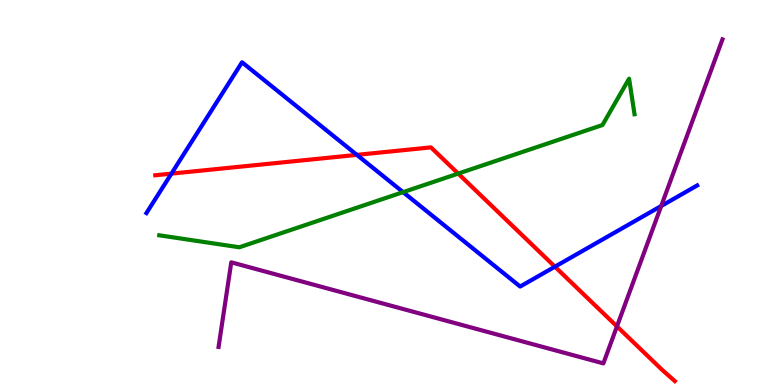[{'lines': ['blue', 'red'], 'intersections': [{'x': 2.21, 'y': 5.49}, {'x': 4.6, 'y': 5.98}, {'x': 7.16, 'y': 3.07}]}, {'lines': ['green', 'red'], 'intersections': [{'x': 5.91, 'y': 5.49}]}, {'lines': ['purple', 'red'], 'intersections': [{'x': 7.96, 'y': 1.52}]}, {'lines': ['blue', 'green'], 'intersections': [{'x': 5.2, 'y': 5.01}]}, {'lines': ['blue', 'purple'], 'intersections': [{'x': 8.53, 'y': 4.65}]}, {'lines': ['green', 'purple'], 'intersections': []}]